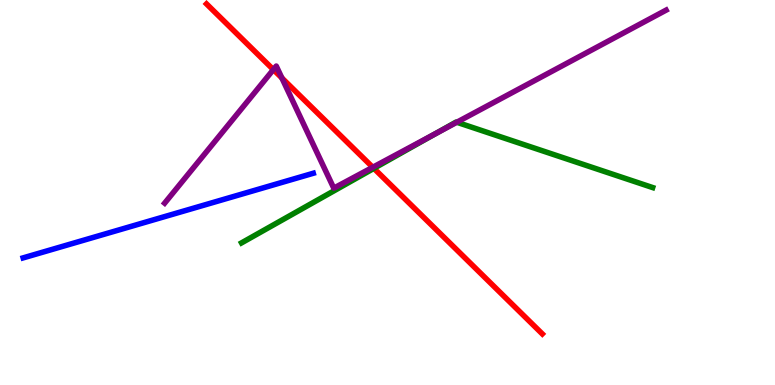[{'lines': ['blue', 'red'], 'intersections': []}, {'lines': ['green', 'red'], 'intersections': [{'x': 4.82, 'y': 5.63}]}, {'lines': ['purple', 'red'], 'intersections': [{'x': 3.53, 'y': 8.19}, {'x': 3.64, 'y': 7.97}, {'x': 4.81, 'y': 5.66}]}, {'lines': ['blue', 'green'], 'intersections': []}, {'lines': ['blue', 'purple'], 'intersections': []}, {'lines': ['green', 'purple'], 'intersections': [{'x': 5.62, 'y': 6.53}, {'x': 5.89, 'y': 6.82}]}]